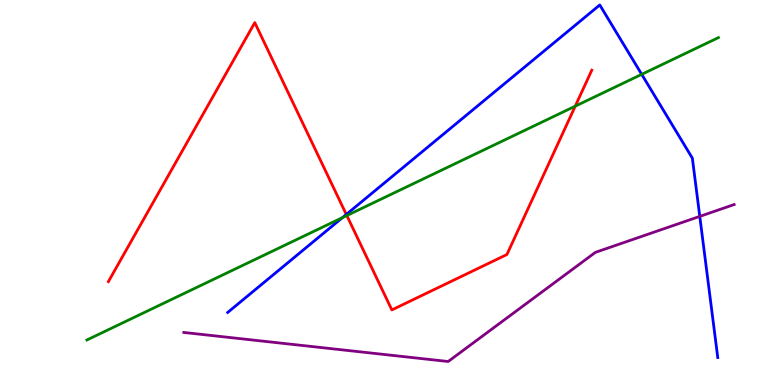[{'lines': ['blue', 'red'], 'intersections': [{'x': 4.47, 'y': 4.43}]}, {'lines': ['green', 'red'], 'intersections': [{'x': 4.48, 'y': 4.4}, {'x': 7.42, 'y': 7.24}]}, {'lines': ['purple', 'red'], 'intersections': []}, {'lines': ['blue', 'green'], 'intersections': [{'x': 4.42, 'y': 4.35}, {'x': 8.28, 'y': 8.07}]}, {'lines': ['blue', 'purple'], 'intersections': [{'x': 9.03, 'y': 4.38}]}, {'lines': ['green', 'purple'], 'intersections': []}]